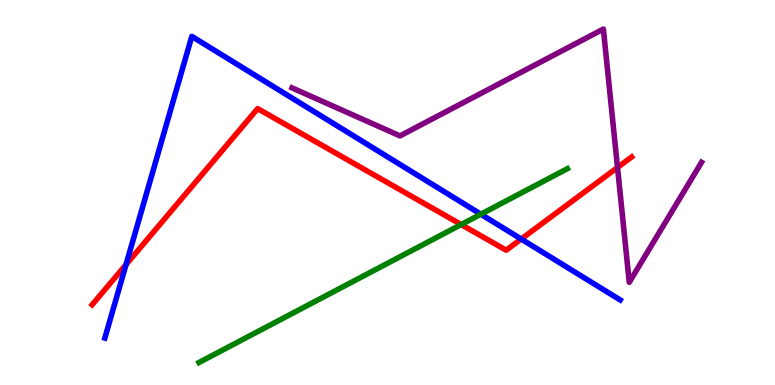[{'lines': ['blue', 'red'], 'intersections': [{'x': 1.63, 'y': 3.13}, {'x': 6.73, 'y': 3.79}]}, {'lines': ['green', 'red'], 'intersections': [{'x': 5.95, 'y': 4.17}]}, {'lines': ['purple', 'red'], 'intersections': [{'x': 7.97, 'y': 5.65}]}, {'lines': ['blue', 'green'], 'intersections': [{'x': 6.2, 'y': 4.44}]}, {'lines': ['blue', 'purple'], 'intersections': []}, {'lines': ['green', 'purple'], 'intersections': []}]